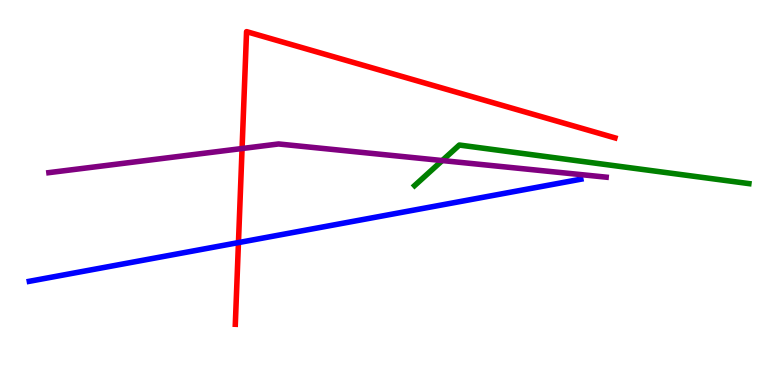[{'lines': ['blue', 'red'], 'intersections': [{'x': 3.08, 'y': 3.7}]}, {'lines': ['green', 'red'], 'intersections': []}, {'lines': ['purple', 'red'], 'intersections': [{'x': 3.12, 'y': 6.14}]}, {'lines': ['blue', 'green'], 'intersections': []}, {'lines': ['blue', 'purple'], 'intersections': []}, {'lines': ['green', 'purple'], 'intersections': [{'x': 5.71, 'y': 5.83}]}]